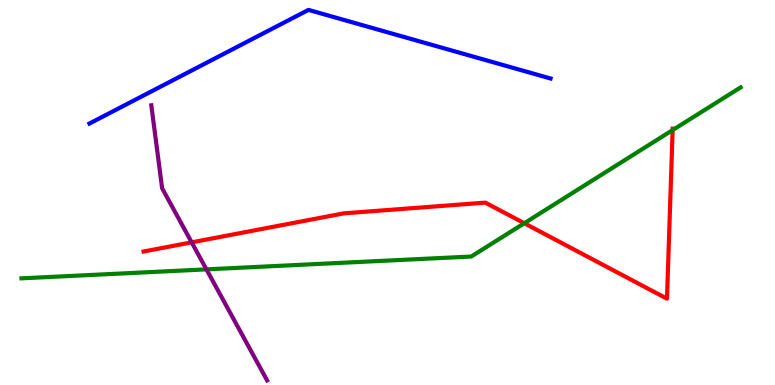[{'lines': ['blue', 'red'], 'intersections': []}, {'lines': ['green', 'red'], 'intersections': [{'x': 6.76, 'y': 4.2}, {'x': 8.68, 'y': 6.62}]}, {'lines': ['purple', 'red'], 'intersections': [{'x': 2.47, 'y': 3.71}]}, {'lines': ['blue', 'green'], 'intersections': []}, {'lines': ['blue', 'purple'], 'intersections': []}, {'lines': ['green', 'purple'], 'intersections': [{'x': 2.66, 'y': 3.0}]}]